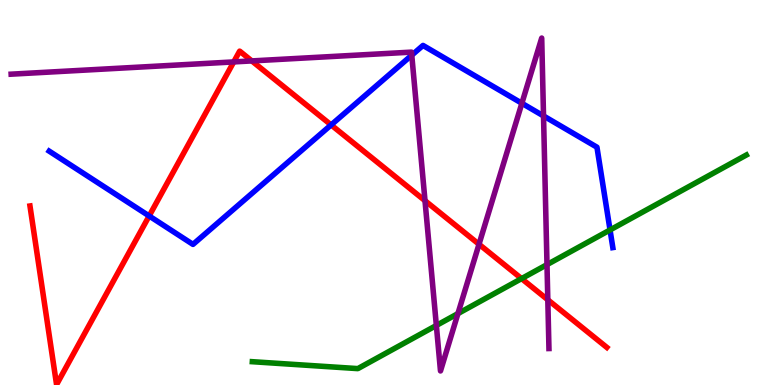[{'lines': ['blue', 'red'], 'intersections': [{'x': 1.92, 'y': 4.39}, {'x': 4.27, 'y': 6.76}]}, {'lines': ['green', 'red'], 'intersections': [{'x': 6.73, 'y': 2.76}]}, {'lines': ['purple', 'red'], 'intersections': [{'x': 3.02, 'y': 8.39}, {'x': 3.25, 'y': 8.42}, {'x': 5.48, 'y': 4.79}, {'x': 6.18, 'y': 3.66}, {'x': 7.07, 'y': 2.21}]}, {'lines': ['blue', 'green'], 'intersections': [{'x': 7.87, 'y': 4.03}]}, {'lines': ['blue', 'purple'], 'intersections': [{'x': 5.31, 'y': 8.57}, {'x': 6.73, 'y': 7.32}, {'x': 7.01, 'y': 6.99}]}, {'lines': ['green', 'purple'], 'intersections': [{'x': 5.63, 'y': 1.55}, {'x': 5.91, 'y': 1.85}, {'x': 7.06, 'y': 3.13}]}]